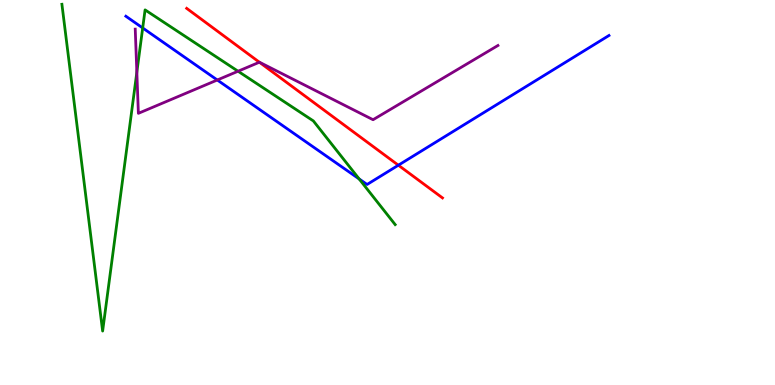[{'lines': ['blue', 'red'], 'intersections': [{'x': 5.14, 'y': 5.71}]}, {'lines': ['green', 'red'], 'intersections': []}, {'lines': ['purple', 'red'], 'intersections': [{'x': 3.35, 'y': 8.38}]}, {'lines': ['blue', 'green'], 'intersections': [{'x': 1.84, 'y': 9.27}, {'x': 4.63, 'y': 5.35}]}, {'lines': ['blue', 'purple'], 'intersections': [{'x': 2.8, 'y': 7.92}]}, {'lines': ['green', 'purple'], 'intersections': [{'x': 1.77, 'y': 8.12}, {'x': 3.07, 'y': 8.15}]}]